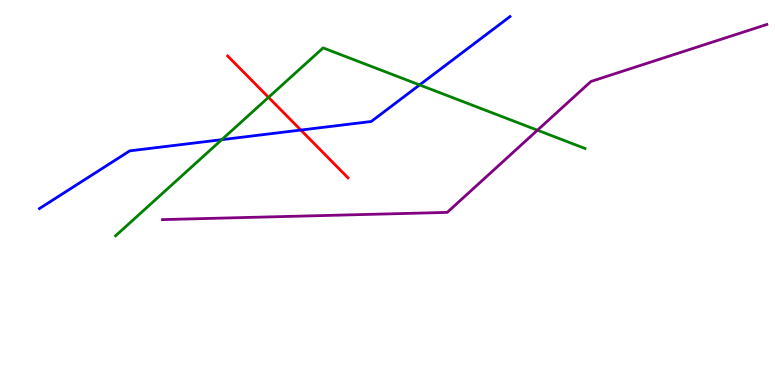[{'lines': ['blue', 'red'], 'intersections': [{'x': 3.88, 'y': 6.62}]}, {'lines': ['green', 'red'], 'intersections': [{'x': 3.46, 'y': 7.47}]}, {'lines': ['purple', 'red'], 'intersections': []}, {'lines': ['blue', 'green'], 'intersections': [{'x': 2.86, 'y': 6.37}, {'x': 5.41, 'y': 7.79}]}, {'lines': ['blue', 'purple'], 'intersections': []}, {'lines': ['green', 'purple'], 'intersections': [{'x': 6.93, 'y': 6.62}]}]